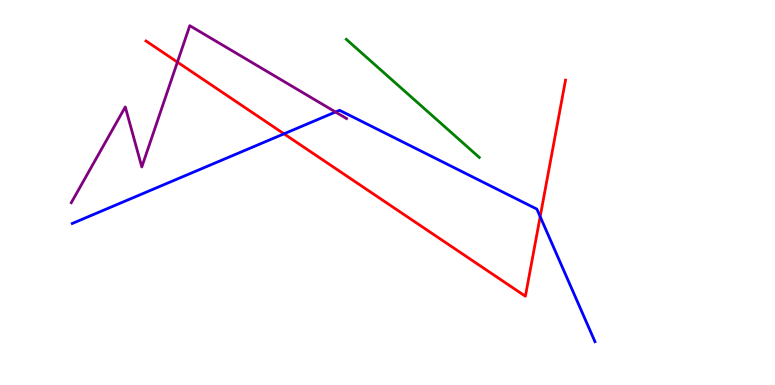[{'lines': ['blue', 'red'], 'intersections': [{'x': 3.66, 'y': 6.52}, {'x': 6.97, 'y': 4.37}]}, {'lines': ['green', 'red'], 'intersections': []}, {'lines': ['purple', 'red'], 'intersections': [{'x': 2.29, 'y': 8.39}]}, {'lines': ['blue', 'green'], 'intersections': []}, {'lines': ['blue', 'purple'], 'intersections': [{'x': 4.33, 'y': 7.09}]}, {'lines': ['green', 'purple'], 'intersections': []}]